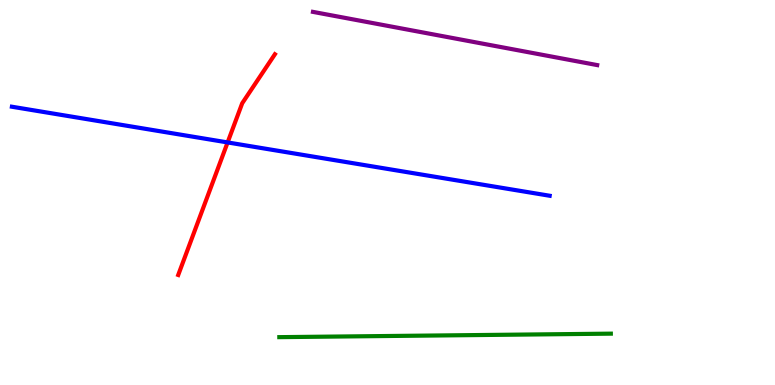[{'lines': ['blue', 'red'], 'intersections': [{'x': 2.94, 'y': 6.3}]}, {'lines': ['green', 'red'], 'intersections': []}, {'lines': ['purple', 'red'], 'intersections': []}, {'lines': ['blue', 'green'], 'intersections': []}, {'lines': ['blue', 'purple'], 'intersections': []}, {'lines': ['green', 'purple'], 'intersections': []}]